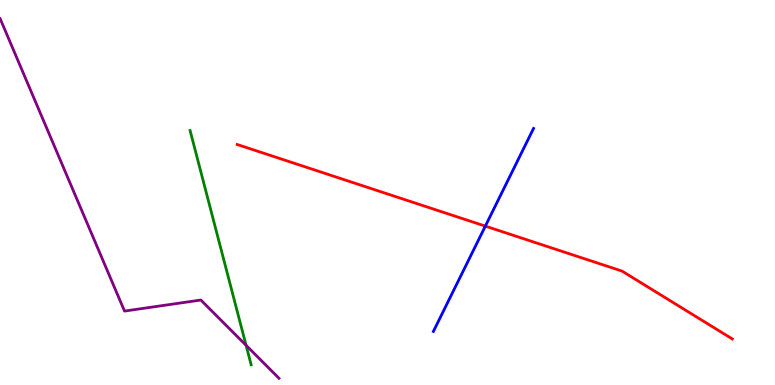[{'lines': ['blue', 'red'], 'intersections': [{'x': 6.26, 'y': 4.13}]}, {'lines': ['green', 'red'], 'intersections': []}, {'lines': ['purple', 'red'], 'intersections': []}, {'lines': ['blue', 'green'], 'intersections': []}, {'lines': ['blue', 'purple'], 'intersections': []}, {'lines': ['green', 'purple'], 'intersections': [{'x': 3.18, 'y': 1.03}]}]